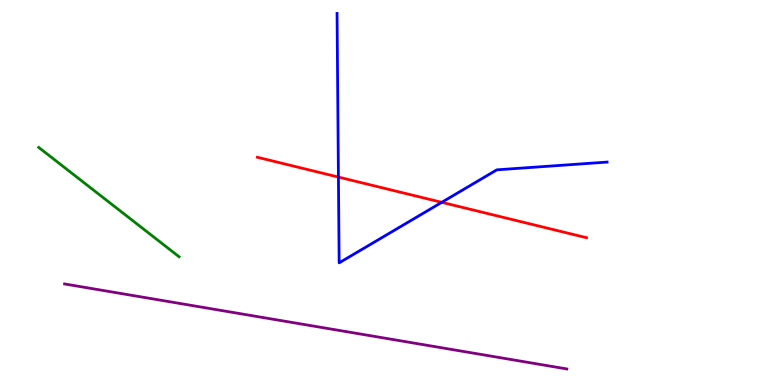[{'lines': ['blue', 'red'], 'intersections': [{'x': 4.37, 'y': 5.4}, {'x': 5.7, 'y': 4.74}]}, {'lines': ['green', 'red'], 'intersections': []}, {'lines': ['purple', 'red'], 'intersections': []}, {'lines': ['blue', 'green'], 'intersections': []}, {'lines': ['blue', 'purple'], 'intersections': []}, {'lines': ['green', 'purple'], 'intersections': []}]